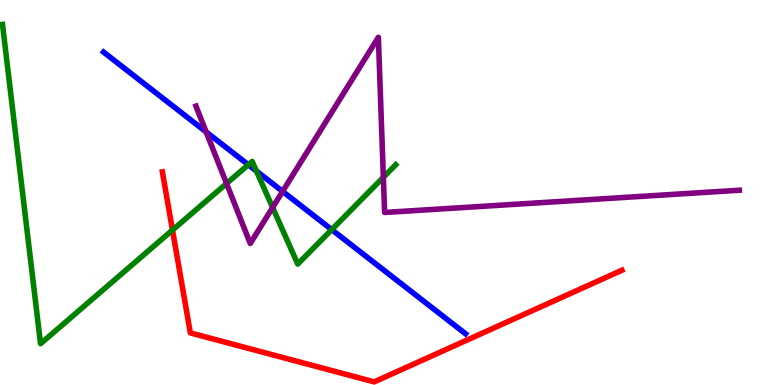[{'lines': ['blue', 'red'], 'intersections': []}, {'lines': ['green', 'red'], 'intersections': [{'x': 2.23, 'y': 4.02}]}, {'lines': ['purple', 'red'], 'intersections': []}, {'lines': ['blue', 'green'], 'intersections': [{'x': 3.2, 'y': 5.72}, {'x': 3.31, 'y': 5.56}, {'x': 4.28, 'y': 4.04}]}, {'lines': ['blue', 'purple'], 'intersections': [{'x': 2.66, 'y': 6.57}, {'x': 3.65, 'y': 5.03}]}, {'lines': ['green', 'purple'], 'intersections': [{'x': 2.92, 'y': 5.23}, {'x': 3.52, 'y': 4.61}, {'x': 4.95, 'y': 5.39}]}]